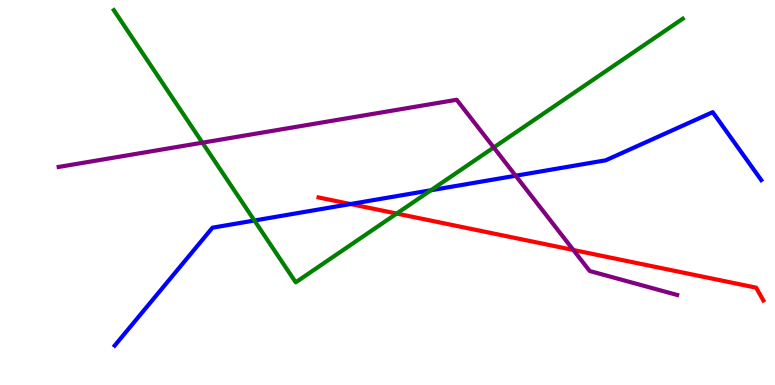[{'lines': ['blue', 'red'], 'intersections': [{'x': 4.52, 'y': 4.7}]}, {'lines': ['green', 'red'], 'intersections': [{'x': 5.12, 'y': 4.45}]}, {'lines': ['purple', 'red'], 'intersections': [{'x': 7.4, 'y': 3.51}]}, {'lines': ['blue', 'green'], 'intersections': [{'x': 3.28, 'y': 4.27}, {'x': 5.56, 'y': 5.06}]}, {'lines': ['blue', 'purple'], 'intersections': [{'x': 6.65, 'y': 5.44}]}, {'lines': ['green', 'purple'], 'intersections': [{'x': 2.61, 'y': 6.29}, {'x': 6.37, 'y': 6.17}]}]